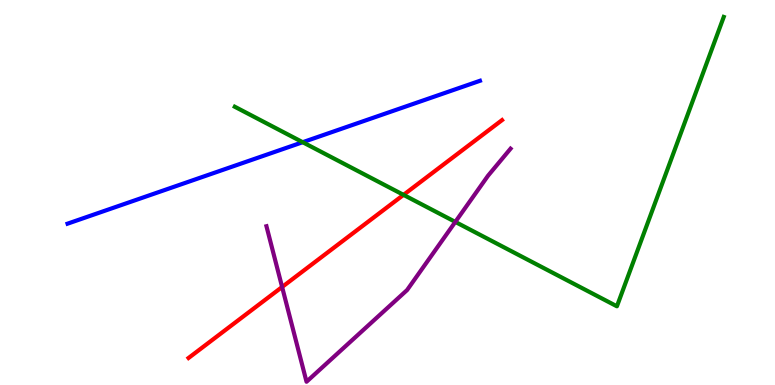[{'lines': ['blue', 'red'], 'intersections': []}, {'lines': ['green', 'red'], 'intersections': [{'x': 5.21, 'y': 4.94}]}, {'lines': ['purple', 'red'], 'intersections': [{'x': 3.64, 'y': 2.55}]}, {'lines': ['blue', 'green'], 'intersections': [{'x': 3.91, 'y': 6.31}]}, {'lines': ['blue', 'purple'], 'intersections': []}, {'lines': ['green', 'purple'], 'intersections': [{'x': 5.88, 'y': 4.24}]}]